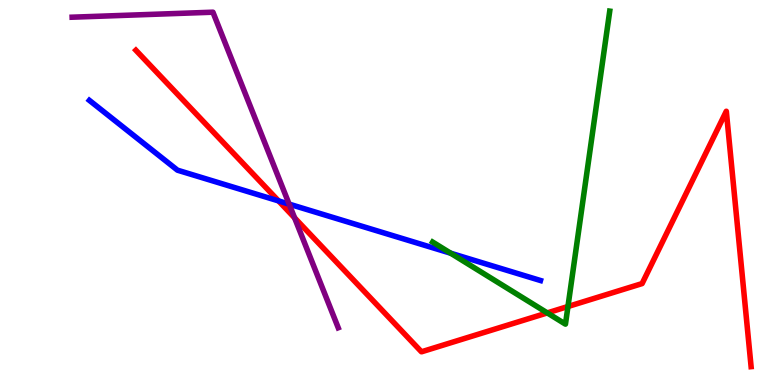[{'lines': ['blue', 'red'], 'intersections': [{'x': 3.59, 'y': 4.78}]}, {'lines': ['green', 'red'], 'intersections': [{'x': 7.06, 'y': 1.87}, {'x': 7.33, 'y': 2.04}]}, {'lines': ['purple', 'red'], 'intersections': [{'x': 3.8, 'y': 4.34}]}, {'lines': ['blue', 'green'], 'intersections': [{'x': 5.82, 'y': 3.42}]}, {'lines': ['blue', 'purple'], 'intersections': [{'x': 3.73, 'y': 4.7}]}, {'lines': ['green', 'purple'], 'intersections': []}]